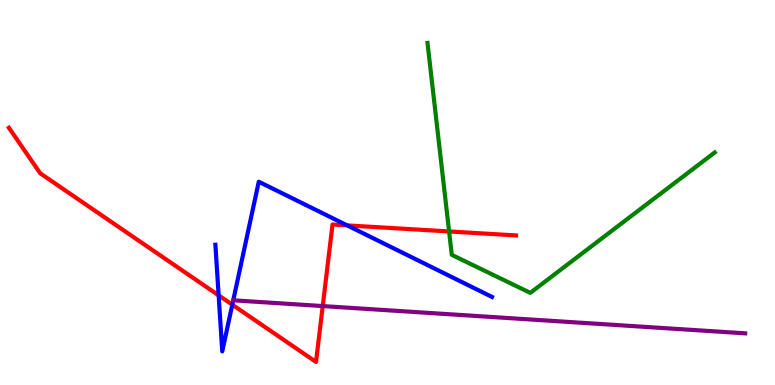[{'lines': ['blue', 'red'], 'intersections': [{'x': 2.82, 'y': 2.33}, {'x': 3.0, 'y': 2.09}, {'x': 4.48, 'y': 4.15}]}, {'lines': ['green', 'red'], 'intersections': [{'x': 5.79, 'y': 3.99}]}, {'lines': ['purple', 'red'], 'intersections': [{'x': 4.16, 'y': 2.05}]}, {'lines': ['blue', 'green'], 'intersections': []}, {'lines': ['blue', 'purple'], 'intersections': []}, {'lines': ['green', 'purple'], 'intersections': []}]